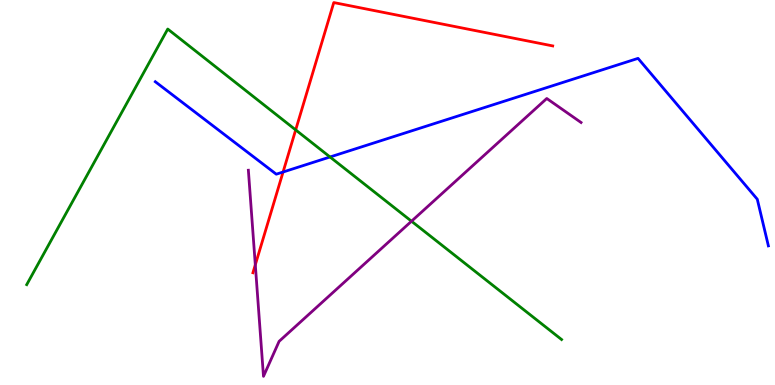[{'lines': ['blue', 'red'], 'intersections': [{'x': 3.65, 'y': 5.53}]}, {'lines': ['green', 'red'], 'intersections': [{'x': 3.82, 'y': 6.63}]}, {'lines': ['purple', 'red'], 'intersections': [{'x': 3.29, 'y': 3.12}]}, {'lines': ['blue', 'green'], 'intersections': [{'x': 4.26, 'y': 5.92}]}, {'lines': ['blue', 'purple'], 'intersections': []}, {'lines': ['green', 'purple'], 'intersections': [{'x': 5.31, 'y': 4.25}]}]